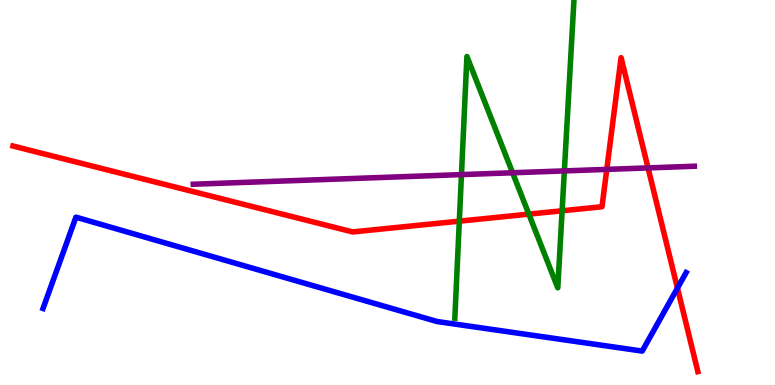[{'lines': ['blue', 'red'], 'intersections': [{'x': 8.74, 'y': 2.52}]}, {'lines': ['green', 'red'], 'intersections': [{'x': 5.93, 'y': 4.26}, {'x': 6.82, 'y': 4.44}, {'x': 7.25, 'y': 4.53}]}, {'lines': ['purple', 'red'], 'intersections': [{'x': 7.83, 'y': 5.6}, {'x': 8.36, 'y': 5.64}]}, {'lines': ['blue', 'green'], 'intersections': []}, {'lines': ['blue', 'purple'], 'intersections': []}, {'lines': ['green', 'purple'], 'intersections': [{'x': 5.95, 'y': 5.46}, {'x': 6.61, 'y': 5.51}, {'x': 7.28, 'y': 5.56}]}]